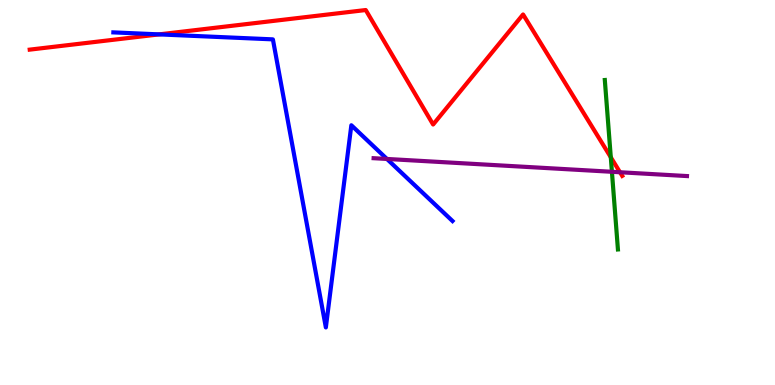[{'lines': ['blue', 'red'], 'intersections': [{'x': 2.05, 'y': 9.11}]}, {'lines': ['green', 'red'], 'intersections': [{'x': 7.88, 'y': 5.92}]}, {'lines': ['purple', 'red'], 'intersections': [{'x': 8.0, 'y': 5.53}]}, {'lines': ['blue', 'green'], 'intersections': []}, {'lines': ['blue', 'purple'], 'intersections': [{'x': 4.99, 'y': 5.87}]}, {'lines': ['green', 'purple'], 'intersections': [{'x': 7.9, 'y': 5.54}]}]